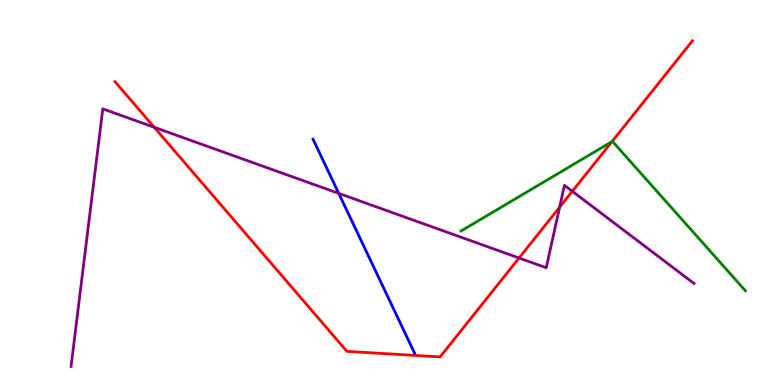[{'lines': ['blue', 'red'], 'intersections': []}, {'lines': ['green', 'red'], 'intersections': [{'x': 7.9, 'y': 6.32}]}, {'lines': ['purple', 'red'], 'intersections': [{'x': 1.99, 'y': 6.69}, {'x': 6.7, 'y': 3.3}, {'x': 7.22, 'y': 4.62}, {'x': 7.38, 'y': 5.03}]}, {'lines': ['blue', 'green'], 'intersections': []}, {'lines': ['blue', 'purple'], 'intersections': [{'x': 4.37, 'y': 4.98}]}, {'lines': ['green', 'purple'], 'intersections': []}]